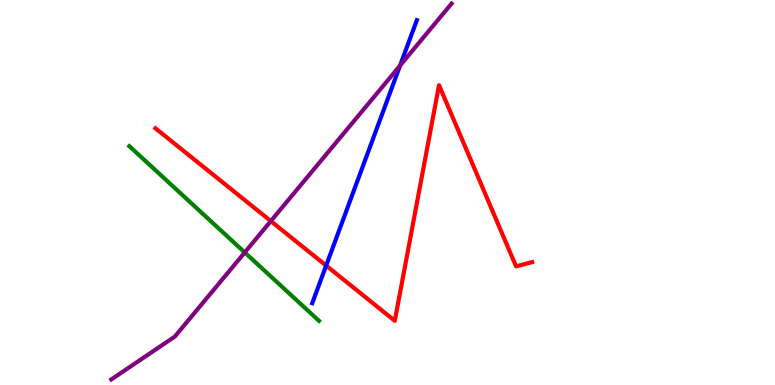[{'lines': ['blue', 'red'], 'intersections': [{'x': 4.21, 'y': 3.1}]}, {'lines': ['green', 'red'], 'intersections': []}, {'lines': ['purple', 'red'], 'intersections': [{'x': 3.49, 'y': 4.26}]}, {'lines': ['blue', 'green'], 'intersections': []}, {'lines': ['blue', 'purple'], 'intersections': [{'x': 5.16, 'y': 8.3}]}, {'lines': ['green', 'purple'], 'intersections': [{'x': 3.16, 'y': 3.44}]}]